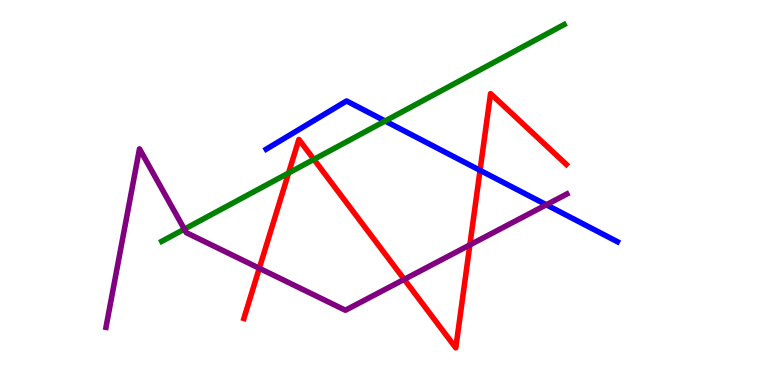[{'lines': ['blue', 'red'], 'intersections': [{'x': 6.19, 'y': 5.58}]}, {'lines': ['green', 'red'], 'intersections': [{'x': 3.72, 'y': 5.51}, {'x': 4.05, 'y': 5.86}]}, {'lines': ['purple', 'red'], 'intersections': [{'x': 3.35, 'y': 3.03}, {'x': 5.22, 'y': 2.74}, {'x': 6.06, 'y': 3.64}]}, {'lines': ['blue', 'green'], 'intersections': [{'x': 4.97, 'y': 6.86}]}, {'lines': ['blue', 'purple'], 'intersections': [{'x': 7.05, 'y': 4.68}]}, {'lines': ['green', 'purple'], 'intersections': [{'x': 2.38, 'y': 4.05}]}]